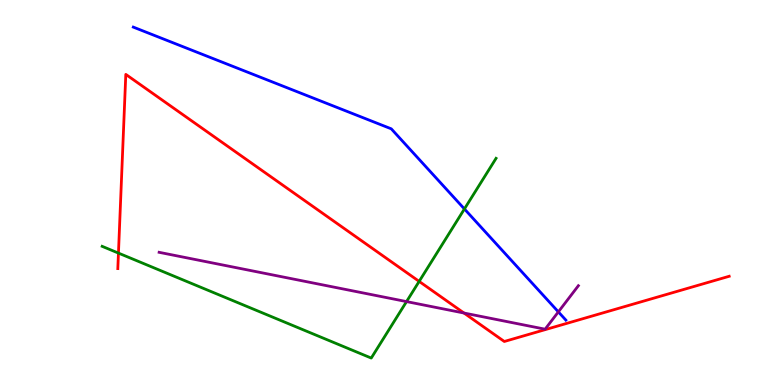[{'lines': ['blue', 'red'], 'intersections': []}, {'lines': ['green', 'red'], 'intersections': [{'x': 1.53, 'y': 3.43}, {'x': 5.41, 'y': 2.69}]}, {'lines': ['purple', 'red'], 'intersections': [{'x': 5.99, 'y': 1.87}]}, {'lines': ['blue', 'green'], 'intersections': [{'x': 5.99, 'y': 4.57}]}, {'lines': ['blue', 'purple'], 'intersections': [{'x': 7.2, 'y': 1.9}]}, {'lines': ['green', 'purple'], 'intersections': [{'x': 5.25, 'y': 2.17}]}]